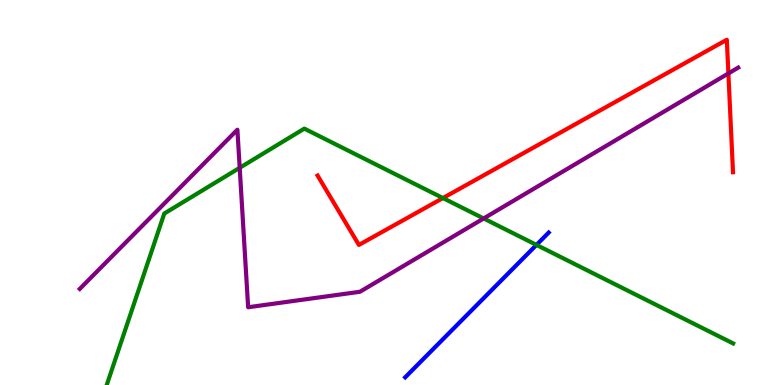[{'lines': ['blue', 'red'], 'intersections': []}, {'lines': ['green', 'red'], 'intersections': [{'x': 5.72, 'y': 4.86}]}, {'lines': ['purple', 'red'], 'intersections': [{'x': 9.4, 'y': 8.09}]}, {'lines': ['blue', 'green'], 'intersections': [{'x': 6.92, 'y': 3.64}]}, {'lines': ['blue', 'purple'], 'intersections': []}, {'lines': ['green', 'purple'], 'intersections': [{'x': 3.09, 'y': 5.64}, {'x': 6.24, 'y': 4.33}]}]